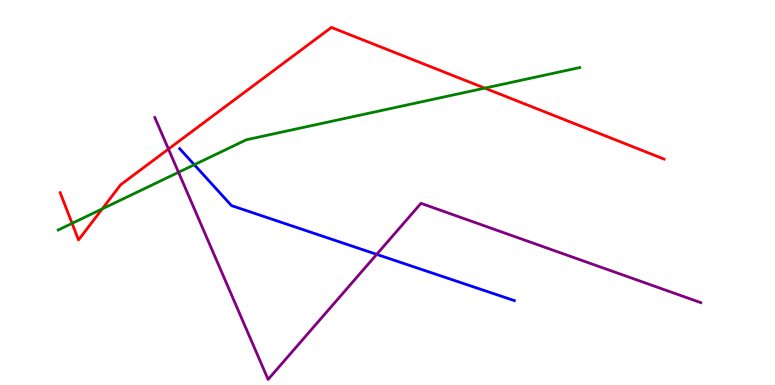[{'lines': ['blue', 'red'], 'intersections': []}, {'lines': ['green', 'red'], 'intersections': [{'x': 0.93, 'y': 4.2}, {'x': 1.32, 'y': 4.57}, {'x': 6.26, 'y': 7.71}]}, {'lines': ['purple', 'red'], 'intersections': [{'x': 2.17, 'y': 6.13}]}, {'lines': ['blue', 'green'], 'intersections': [{'x': 2.51, 'y': 5.72}]}, {'lines': ['blue', 'purple'], 'intersections': [{'x': 4.86, 'y': 3.39}]}, {'lines': ['green', 'purple'], 'intersections': [{'x': 2.3, 'y': 5.52}]}]